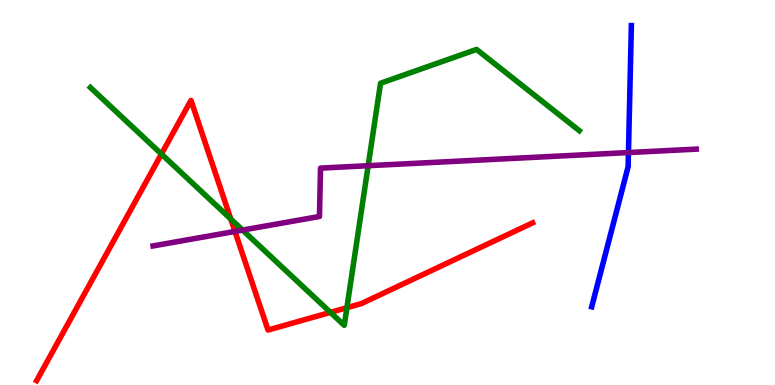[{'lines': ['blue', 'red'], 'intersections': []}, {'lines': ['green', 'red'], 'intersections': [{'x': 2.08, 'y': 6.0}, {'x': 2.98, 'y': 4.31}, {'x': 4.26, 'y': 1.89}, {'x': 4.48, 'y': 2.01}]}, {'lines': ['purple', 'red'], 'intersections': [{'x': 3.03, 'y': 3.99}]}, {'lines': ['blue', 'green'], 'intersections': []}, {'lines': ['blue', 'purple'], 'intersections': [{'x': 8.11, 'y': 6.04}]}, {'lines': ['green', 'purple'], 'intersections': [{'x': 3.13, 'y': 4.02}, {'x': 4.75, 'y': 5.7}]}]